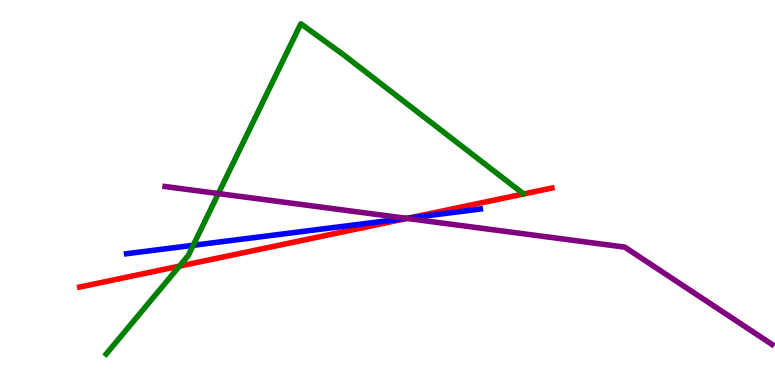[{'lines': ['blue', 'red'], 'intersections': [{'x': 5.27, 'y': 4.34}]}, {'lines': ['green', 'red'], 'intersections': [{'x': 2.32, 'y': 3.09}]}, {'lines': ['purple', 'red'], 'intersections': [{'x': 5.25, 'y': 4.33}]}, {'lines': ['blue', 'green'], 'intersections': [{'x': 2.49, 'y': 3.63}]}, {'lines': ['blue', 'purple'], 'intersections': [{'x': 5.25, 'y': 4.33}]}, {'lines': ['green', 'purple'], 'intersections': [{'x': 2.82, 'y': 4.97}]}]